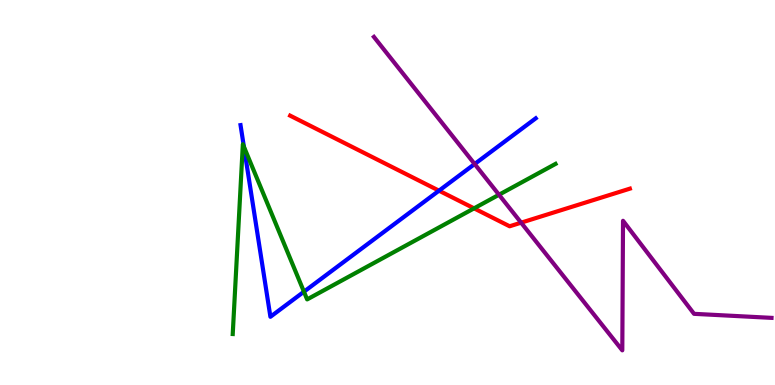[{'lines': ['blue', 'red'], 'intersections': [{'x': 5.66, 'y': 5.05}]}, {'lines': ['green', 'red'], 'intersections': [{'x': 6.12, 'y': 4.59}]}, {'lines': ['purple', 'red'], 'intersections': [{'x': 6.72, 'y': 4.22}]}, {'lines': ['blue', 'green'], 'intersections': [{'x': 3.15, 'y': 6.19}, {'x': 3.92, 'y': 2.42}]}, {'lines': ['blue', 'purple'], 'intersections': [{'x': 6.12, 'y': 5.74}]}, {'lines': ['green', 'purple'], 'intersections': [{'x': 6.44, 'y': 4.94}]}]